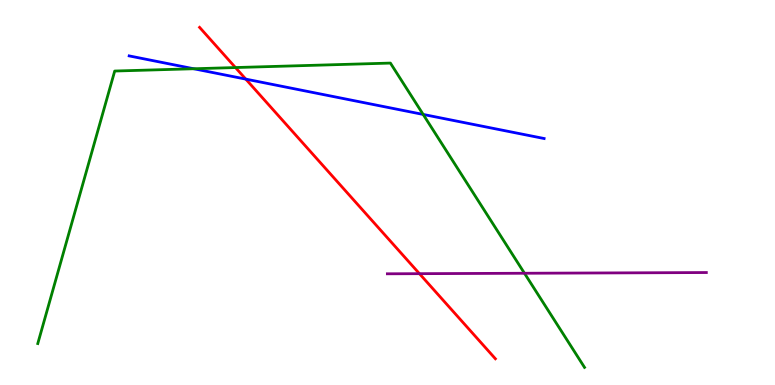[{'lines': ['blue', 'red'], 'intersections': [{'x': 3.17, 'y': 7.95}]}, {'lines': ['green', 'red'], 'intersections': [{'x': 3.04, 'y': 8.25}]}, {'lines': ['purple', 'red'], 'intersections': [{'x': 5.41, 'y': 2.89}]}, {'lines': ['blue', 'green'], 'intersections': [{'x': 2.5, 'y': 8.21}, {'x': 5.46, 'y': 7.03}]}, {'lines': ['blue', 'purple'], 'intersections': []}, {'lines': ['green', 'purple'], 'intersections': [{'x': 6.77, 'y': 2.9}]}]